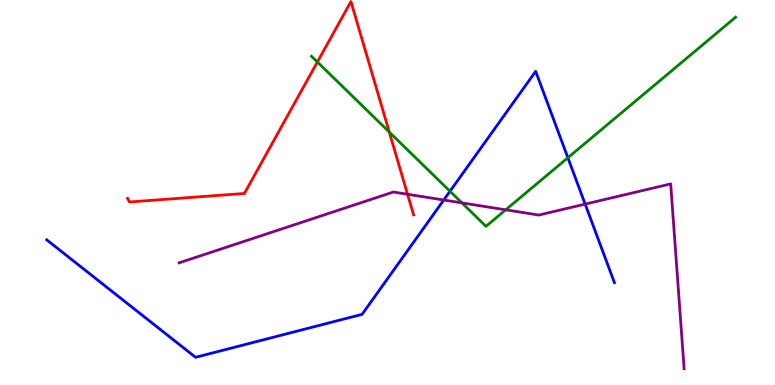[{'lines': ['blue', 'red'], 'intersections': []}, {'lines': ['green', 'red'], 'intersections': [{'x': 4.1, 'y': 8.39}, {'x': 5.02, 'y': 6.57}]}, {'lines': ['purple', 'red'], 'intersections': [{'x': 5.26, 'y': 4.95}]}, {'lines': ['blue', 'green'], 'intersections': [{'x': 5.81, 'y': 5.03}, {'x': 7.33, 'y': 5.9}]}, {'lines': ['blue', 'purple'], 'intersections': [{'x': 5.73, 'y': 4.81}, {'x': 7.55, 'y': 4.7}]}, {'lines': ['green', 'purple'], 'intersections': [{'x': 5.96, 'y': 4.73}, {'x': 6.53, 'y': 4.55}]}]